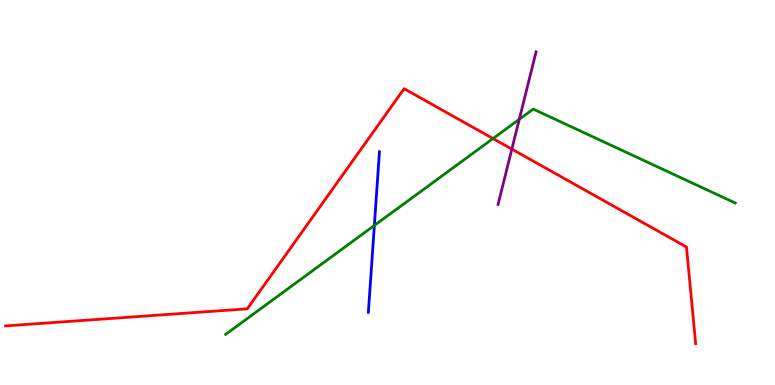[{'lines': ['blue', 'red'], 'intersections': []}, {'lines': ['green', 'red'], 'intersections': [{'x': 6.36, 'y': 6.4}]}, {'lines': ['purple', 'red'], 'intersections': [{'x': 6.6, 'y': 6.13}]}, {'lines': ['blue', 'green'], 'intersections': [{'x': 4.83, 'y': 4.14}]}, {'lines': ['blue', 'purple'], 'intersections': []}, {'lines': ['green', 'purple'], 'intersections': [{'x': 6.7, 'y': 6.9}]}]